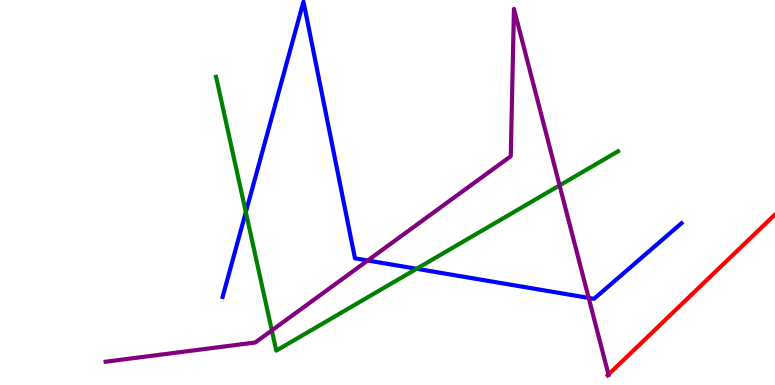[{'lines': ['blue', 'red'], 'intersections': []}, {'lines': ['green', 'red'], 'intersections': []}, {'lines': ['purple', 'red'], 'intersections': [{'x': 7.85, 'y': 0.273}]}, {'lines': ['blue', 'green'], 'intersections': [{'x': 3.17, 'y': 4.49}, {'x': 5.38, 'y': 3.02}]}, {'lines': ['blue', 'purple'], 'intersections': [{'x': 4.75, 'y': 3.23}, {'x': 7.6, 'y': 2.26}]}, {'lines': ['green', 'purple'], 'intersections': [{'x': 3.51, 'y': 1.42}, {'x': 7.22, 'y': 5.18}]}]